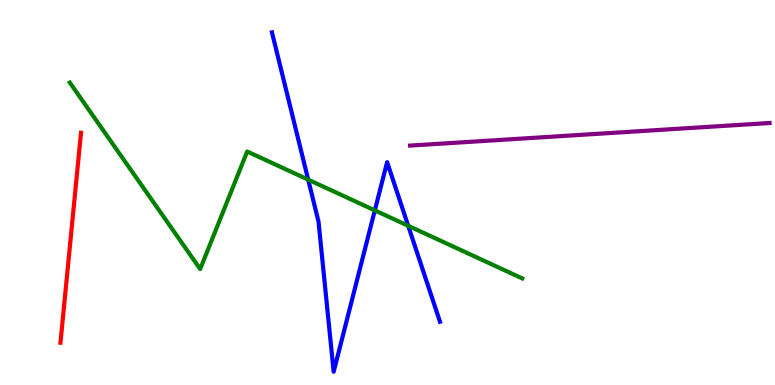[{'lines': ['blue', 'red'], 'intersections': []}, {'lines': ['green', 'red'], 'intersections': []}, {'lines': ['purple', 'red'], 'intersections': []}, {'lines': ['blue', 'green'], 'intersections': [{'x': 3.98, 'y': 5.33}, {'x': 4.84, 'y': 4.54}, {'x': 5.27, 'y': 4.14}]}, {'lines': ['blue', 'purple'], 'intersections': []}, {'lines': ['green', 'purple'], 'intersections': []}]